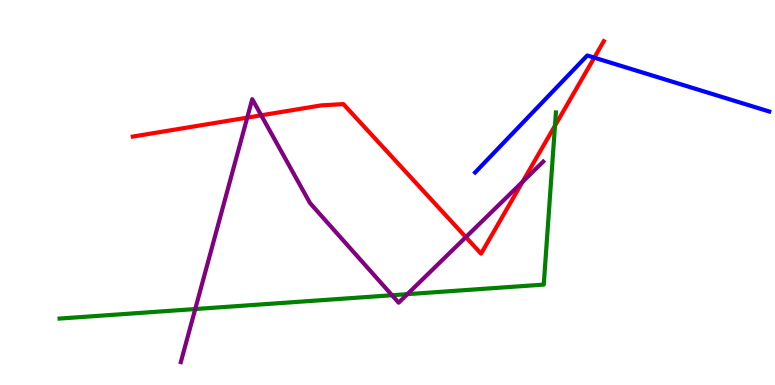[{'lines': ['blue', 'red'], 'intersections': [{'x': 7.67, 'y': 8.5}]}, {'lines': ['green', 'red'], 'intersections': [{'x': 7.16, 'y': 6.73}]}, {'lines': ['purple', 'red'], 'intersections': [{'x': 3.19, 'y': 6.94}, {'x': 3.37, 'y': 7.0}, {'x': 6.01, 'y': 3.84}, {'x': 6.74, 'y': 5.28}]}, {'lines': ['blue', 'green'], 'intersections': []}, {'lines': ['blue', 'purple'], 'intersections': []}, {'lines': ['green', 'purple'], 'intersections': [{'x': 2.52, 'y': 1.97}, {'x': 5.06, 'y': 2.33}, {'x': 5.26, 'y': 2.36}]}]